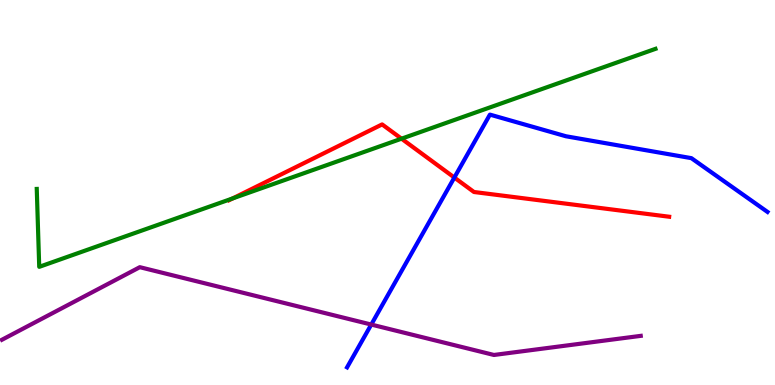[{'lines': ['blue', 'red'], 'intersections': [{'x': 5.86, 'y': 5.39}]}, {'lines': ['green', 'red'], 'intersections': [{'x': 3.0, 'y': 4.85}, {'x': 5.18, 'y': 6.4}]}, {'lines': ['purple', 'red'], 'intersections': []}, {'lines': ['blue', 'green'], 'intersections': []}, {'lines': ['blue', 'purple'], 'intersections': [{'x': 4.79, 'y': 1.57}]}, {'lines': ['green', 'purple'], 'intersections': []}]